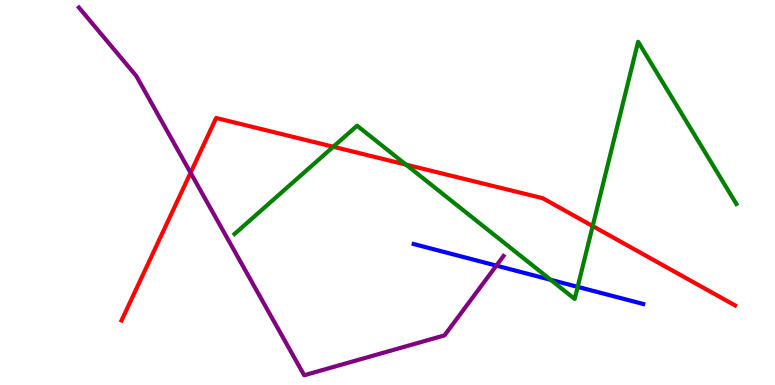[{'lines': ['blue', 'red'], 'intersections': []}, {'lines': ['green', 'red'], 'intersections': [{'x': 4.3, 'y': 6.19}, {'x': 5.24, 'y': 5.72}, {'x': 7.65, 'y': 4.13}]}, {'lines': ['purple', 'red'], 'intersections': [{'x': 2.46, 'y': 5.51}]}, {'lines': ['blue', 'green'], 'intersections': [{'x': 7.1, 'y': 2.73}, {'x': 7.45, 'y': 2.55}]}, {'lines': ['blue', 'purple'], 'intersections': [{'x': 6.4, 'y': 3.1}]}, {'lines': ['green', 'purple'], 'intersections': []}]